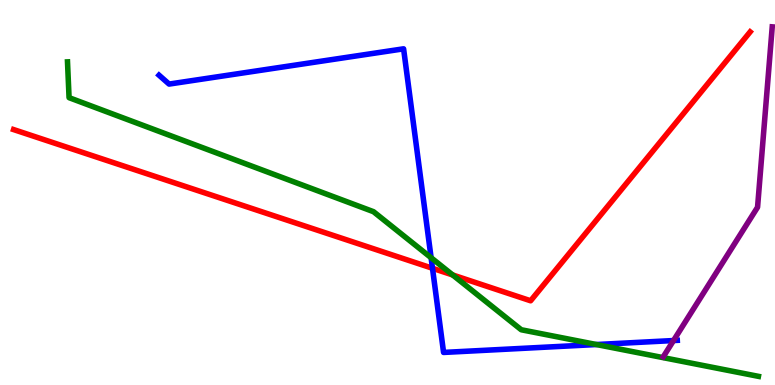[{'lines': ['blue', 'red'], 'intersections': [{'x': 5.58, 'y': 3.03}]}, {'lines': ['green', 'red'], 'intersections': [{'x': 5.84, 'y': 2.86}]}, {'lines': ['purple', 'red'], 'intersections': []}, {'lines': ['blue', 'green'], 'intersections': [{'x': 5.56, 'y': 3.31}, {'x': 7.7, 'y': 1.05}]}, {'lines': ['blue', 'purple'], 'intersections': [{'x': 8.69, 'y': 1.15}]}, {'lines': ['green', 'purple'], 'intersections': []}]